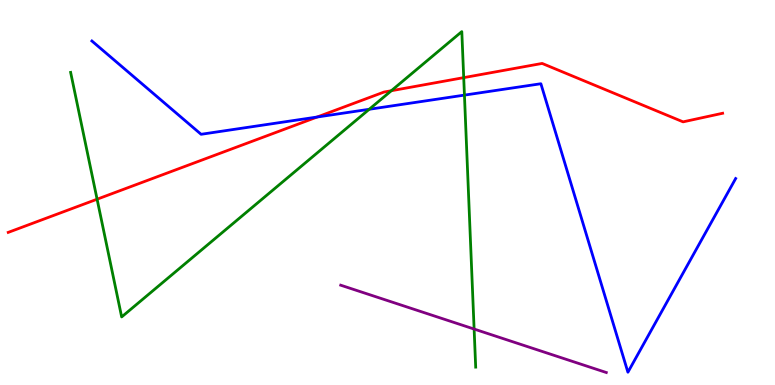[{'lines': ['blue', 'red'], 'intersections': [{'x': 4.09, 'y': 6.96}]}, {'lines': ['green', 'red'], 'intersections': [{'x': 1.25, 'y': 4.83}, {'x': 5.05, 'y': 7.64}, {'x': 5.98, 'y': 7.98}]}, {'lines': ['purple', 'red'], 'intersections': []}, {'lines': ['blue', 'green'], 'intersections': [{'x': 4.76, 'y': 7.16}, {'x': 5.99, 'y': 7.53}]}, {'lines': ['blue', 'purple'], 'intersections': []}, {'lines': ['green', 'purple'], 'intersections': [{'x': 6.12, 'y': 1.45}]}]